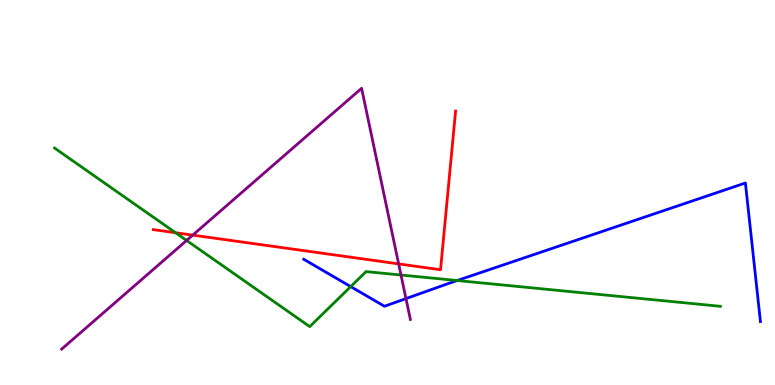[{'lines': ['blue', 'red'], 'intersections': []}, {'lines': ['green', 'red'], 'intersections': [{'x': 2.27, 'y': 3.95}]}, {'lines': ['purple', 'red'], 'intersections': [{'x': 2.49, 'y': 3.89}, {'x': 5.14, 'y': 3.15}]}, {'lines': ['blue', 'green'], 'intersections': [{'x': 4.53, 'y': 2.56}, {'x': 5.9, 'y': 2.71}]}, {'lines': ['blue', 'purple'], 'intersections': [{'x': 5.24, 'y': 2.24}]}, {'lines': ['green', 'purple'], 'intersections': [{'x': 2.41, 'y': 3.75}, {'x': 5.17, 'y': 2.86}]}]